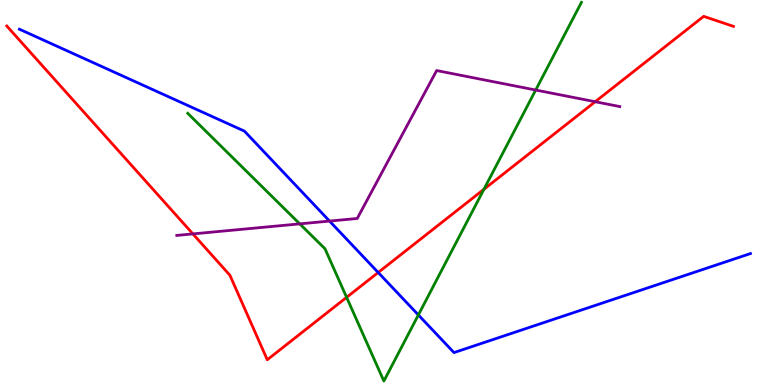[{'lines': ['blue', 'red'], 'intersections': [{'x': 4.88, 'y': 2.92}]}, {'lines': ['green', 'red'], 'intersections': [{'x': 4.47, 'y': 2.28}, {'x': 6.24, 'y': 5.08}]}, {'lines': ['purple', 'red'], 'intersections': [{'x': 2.49, 'y': 3.92}, {'x': 7.68, 'y': 7.36}]}, {'lines': ['blue', 'green'], 'intersections': [{'x': 5.4, 'y': 1.82}]}, {'lines': ['blue', 'purple'], 'intersections': [{'x': 4.25, 'y': 4.26}]}, {'lines': ['green', 'purple'], 'intersections': [{'x': 3.87, 'y': 4.19}, {'x': 6.91, 'y': 7.66}]}]